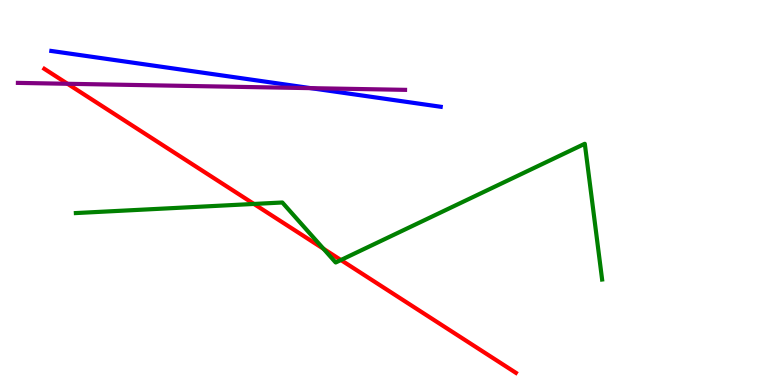[{'lines': ['blue', 'red'], 'intersections': []}, {'lines': ['green', 'red'], 'intersections': [{'x': 3.28, 'y': 4.7}, {'x': 4.17, 'y': 3.54}, {'x': 4.4, 'y': 3.25}]}, {'lines': ['purple', 'red'], 'intersections': [{'x': 0.871, 'y': 7.82}]}, {'lines': ['blue', 'green'], 'intersections': []}, {'lines': ['blue', 'purple'], 'intersections': [{'x': 4.01, 'y': 7.71}]}, {'lines': ['green', 'purple'], 'intersections': []}]